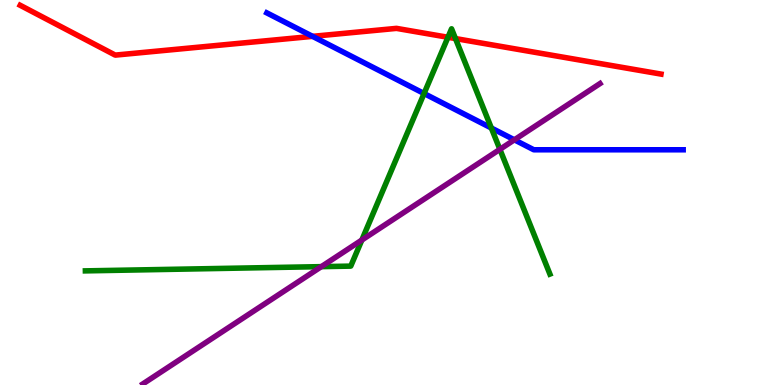[{'lines': ['blue', 'red'], 'intersections': [{'x': 4.03, 'y': 9.06}]}, {'lines': ['green', 'red'], 'intersections': [{'x': 5.78, 'y': 9.03}, {'x': 5.88, 'y': 9.0}]}, {'lines': ['purple', 'red'], 'intersections': []}, {'lines': ['blue', 'green'], 'intersections': [{'x': 5.47, 'y': 7.57}, {'x': 6.34, 'y': 6.68}]}, {'lines': ['blue', 'purple'], 'intersections': [{'x': 6.64, 'y': 6.37}]}, {'lines': ['green', 'purple'], 'intersections': [{'x': 4.15, 'y': 3.07}, {'x': 4.67, 'y': 3.77}, {'x': 6.45, 'y': 6.12}]}]